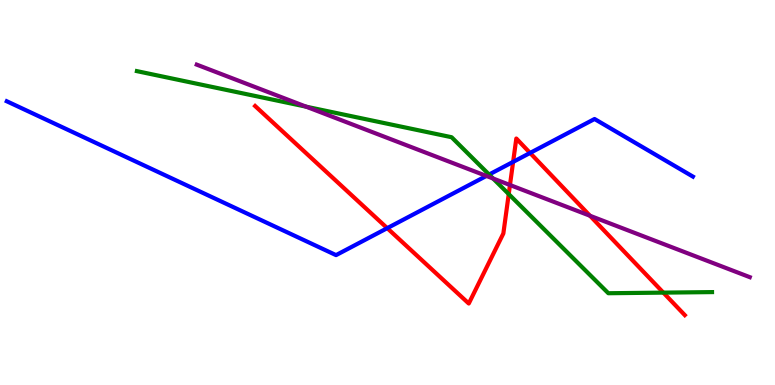[{'lines': ['blue', 'red'], 'intersections': [{'x': 5.0, 'y': 4.07}, {'x': 6.62, 'y': 5.8}, {'x': 6.84, 'y': 6.03}]}, {'lines': ['green', 'red'], 'intersections': [{'x': 6.56, 'y': 4.96}, {'x': 8.56, 'y': 2.4}]}, {'lines': ['purple', 'red'], 'intersections': [{'x': 6.58, 'y': 5.19}, {'x': 7.61, 'y': 4.4}]}, {'lines': ['blue', 'green'], 'intersections': [{'x': 6.31, 'y': 5.47}]}, {'lines': ['blue', 'purple'], 'intersections': [{'x': 6.28, 'y': 5.43}]}, {'lines': ['green', 'purple'], 'intersections': [{'x': 3.95, 'y': 7.23}, {'x': 6.36, 'y': 5.36}]}]